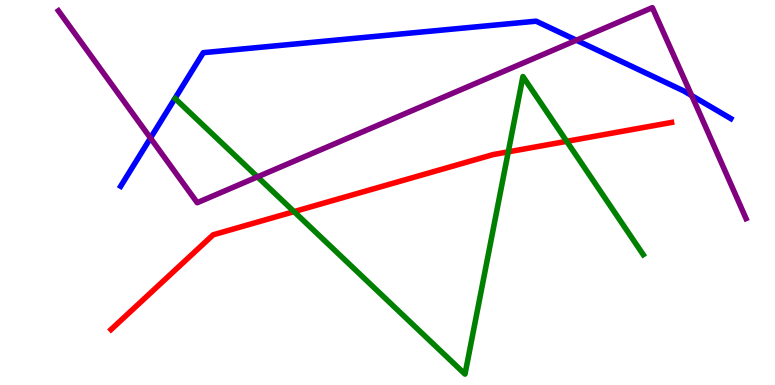[{'lines': ['blue', 'red'], 'intersections': []}, {'lines': ['green', 'red'], 'intersections': [{'x': 3.79, 'y': 4.5}, {'x': 6.56, 'y': 6.06}, {'x': 7.31, 'y': 6.33}]}, {'lines': ['purple', 'red'], 'intersections': []}, {'lines': ['blue', 'green'], 'intersections': []}, {'lines': ['blue', 'purple'], 'intersections': [{'x': 1.94, 'y': 6.41}, {'x': 7.44, 'y': 8.96}, {'x': 8.92, 'y': 7.52}]}, {'lines': ['green', 'purple'], 'intersections': [{'x': 3.32, 'y': 5.41}]}]